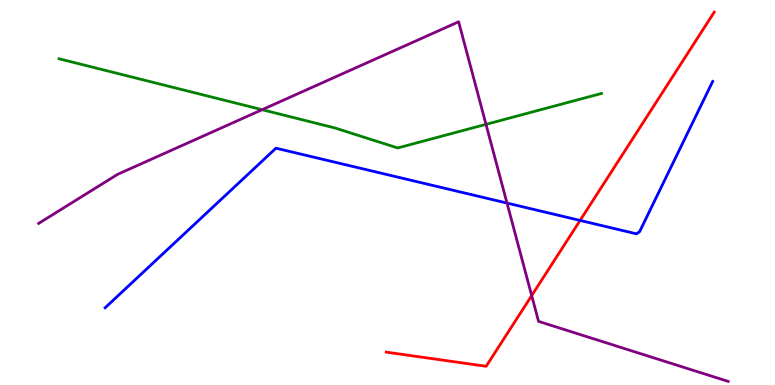[{'lines': ['blue', 'red'], 'intersections': [{'x': 7.48, 'y': 4.27}]}, {'lines': ['green', 'red'], 'intersections': []}, {'lines': ['purple', 'red'], 'intersections': [{'x': 6.86, 'y': 2.32}]}, {'lines': ['blue', 'green'], 'intersections': []}, {'lines': ['blue', 'purple'], 'intersections': [{'x': 6.54, 'y': 4.73}]}, {'lines': ['green', 'purple'], 'intersections': [{'x': 3.38, 'y': 7.15}, {'x': 6.27, 'y': 6.77}]}]